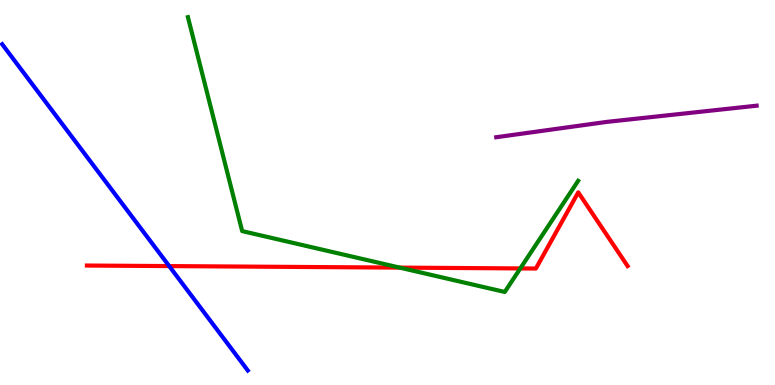[{'lines': ['blue', 'red'], 'intersections': [{'x': 2.18, 'y': 3.09}]}, {'lines': ['green', 'red'], 'intersections': [{'x': 5.16, 'y': 3.05}, {'x': 6.71, 'y': 3.03}]}, {'lines': ['purple', 'red'], 'intersections': []}, {'lines': ['blue', 'green'], 'intersections': []}, {'lines': ['blue', 'purple'], 'intersections': []}, {'lines': ['green', 'purple'], 'intersections': []}]